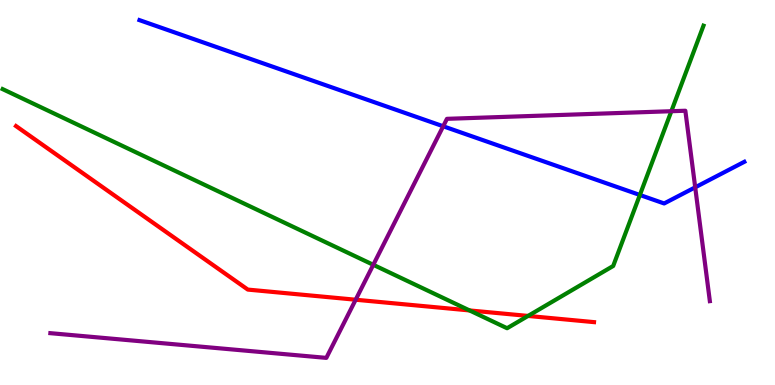[{'lines': ['blue', 'red'], 'intersections': []}, {'lines': ['green', 'red'], 'intersections': [{'x': 6.06, 'y': 1.94}, {'x': 6.81, 'y': 1.79}]}, {'lines': ['purple', 'red'], 'intersections': [{'x': 4.59, 'y': 2.21}]}, {'lines': ['blue', 'green'], 'intersections': [{'x': 8.26, 'y': 4.94}]}, {'lines': ['blue', 'purple'], 'intersections': [{'x': 5.72, 'y': 6.72}, {'x': 8.97, 'y': 5.13}]}, {'lines': ['green', 'purple'], 'intersections': [{'x': 4.82, 'y': 3.12}, {'x': 8.66, 'y': 7.11}]}]